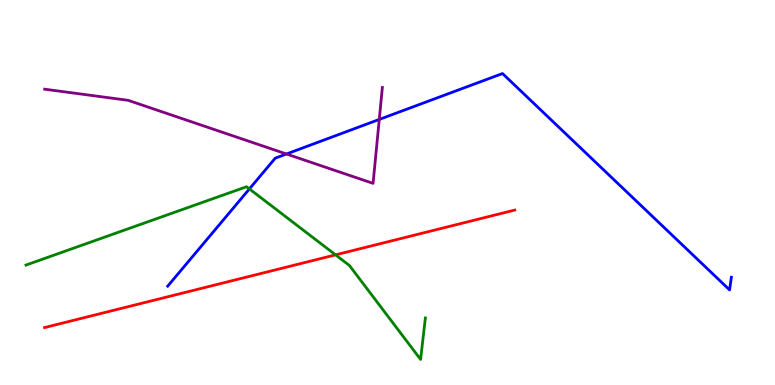[{'lines': ['blue', 'red'], 'intersections': []}, {'lines': ['green', 'red'], 'intersections': [{'x': 4.33, 'y': 3.38}]}, {'lines': ['purple', 'red'], 'intersections': []}, {'lines': ['blue', 'green'], 'intersections': [{'x': 3.22, 'y': 5.09}]}, {'lines': ['blue', 'purple'], 'intersections': [{'x': 3.7, 'y': 6.0}, {'x': 4.89, 'y': 6.9}]}, {'lines': ['green', 'purple'], 'intersections': []}]